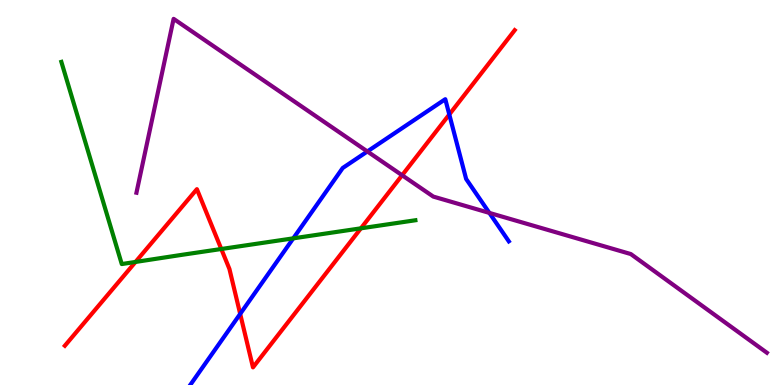[{'lines': ['blue', 'red'], 'intersections': [{'x': 3.1, 'y': 1.85}, {'x': 5.8, 'y': 7.03}]}, {'lines': ['green', 'red'], 'intersections': [{'x': 1.75, 'y': 3.2}, {'x': 2.86, 'y': 3.53}, {'x': 4.66, 'y': 4.07}]}, {'lines': ['purple', 'red'], 'intersections': [{'x': 5.19, 'y': 5.45}]}, {'lines': ['blue', 'green'], 'intersections': [{'x': 3.78, 'y': 3.81}]}, {'lines': ['blue', 'purple'], 'intersections': [{'x': 4.74, 'y': 6.07}, {'x': 6.31, 'y': 4.47}]}, {'lines': ['green', 'purple'], 'intersections': []}]